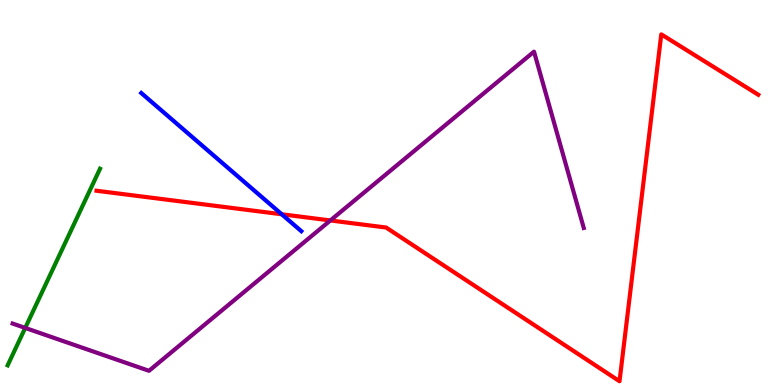[{'lines': ['blue', 'red'], 'intersections': [{'x': 3.64, 'y': 4.43}]}, {'lines': ['green', 'red'], 'intersections': []}, {'lines': ['purple', 'red'], 'intersections': [{'x': 4.26, 'y': 4.27}]}, {'lines': ['blue', 'green'], 'intersections': []}, {'lines': ['blue', 'purple'], 'intersections': []}, {'lines': ['green', 'purple'], 'intersections': [{'x': 0.326, 'y': 1.48}]}]